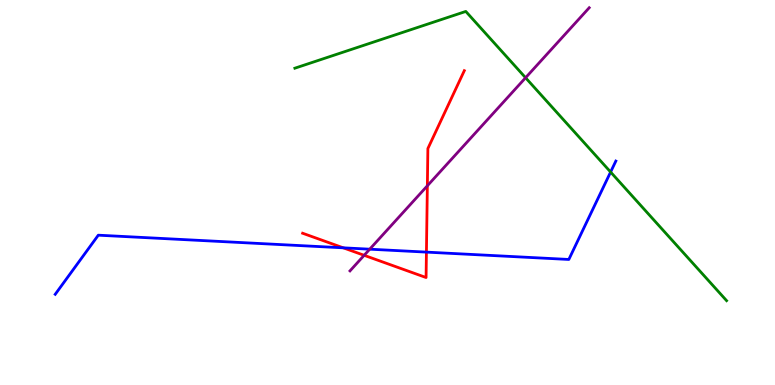[{'lines': ['blue', 'red'], 'intersections': [{'x': 4.43, 'y': 3.56}, {'x': 5.5, 'y': 3.45}]}, {'lines': ['green', 'red'], 'intersections': []}, {'lines': ['purple', 'red'], 'intersections': [{'x': 4.7, 'y': 3.37}, {'x': 5.51, 'y': 5.17}]}, {'lines': ['blue', 'green'], 'intersections': [{'x': 7.88, 'y': 5.53}]}, {'lines': ['blue', 'purple'], 'intersections': [{'x': 4.77, 'y': 3.53}]}, {'lines': ['green', 'purple'], 'intersections': [{'x': 6.78, 'y': 7.98}]}]